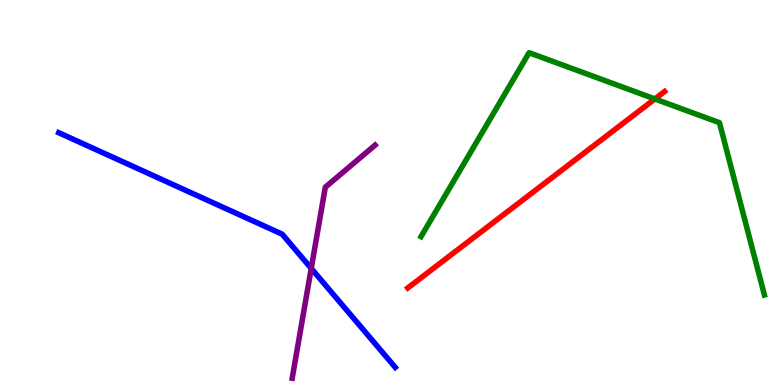[{'lines': ['blue', 'red'], 'intersections': []}, {'lines': ['green', 'red'], 'intersections': [{'x': 8.45, 'y': 7.43}]}, {'lines': ['purple', 'red'], 'intersections': []}, {'lines': ['blue', 'green'], 'intersections': []}, {'lines': ['blue', 'purple'], 'intersections': [{'x': 4.02, 'y': 3.03}]}, {'lines': ['green', 'purple'], 'intersections': []}]